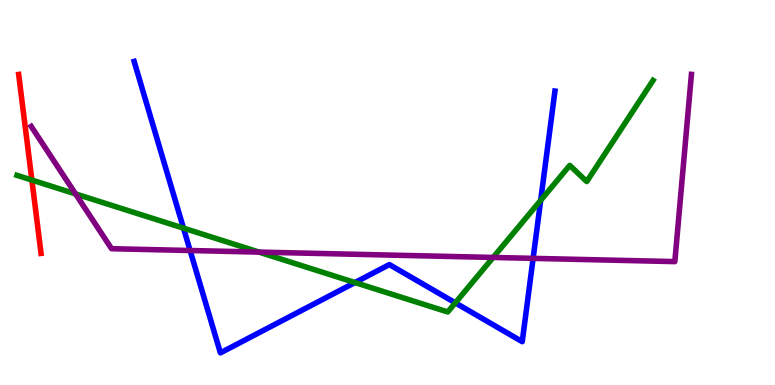[{'lines': ['blue', 'red'], 'intersections': []}, {'lines': ['green', 'red'], 'intersections': [{'x': 0.411, 'y': 5.32}]}, {'lines': ['purple', 'red'], 'intersections': []}, {'lines': ['blue', 'green'], 'intersections': [{'x': 2.37, 'y': 4.07}, {'x': 4.58, 'y': 2.66}, {'x': 5.88, 'y': 2.13}, {'x': 6.98, 'y': 4.8}]}, {'lines': ['blue', 'purple'], 'intersections': [{'x': 2.45, 'y': 3.49}, {'x': 6.88, 'y': 3.29}]}, {'lines': ['green', 'purple'], 'intersections': [{'x': 0.975, 'y': 4.96}, {'x': 3.34, 'y': 3.45}, {'x': 6.36, 'y': 3.31}]}]